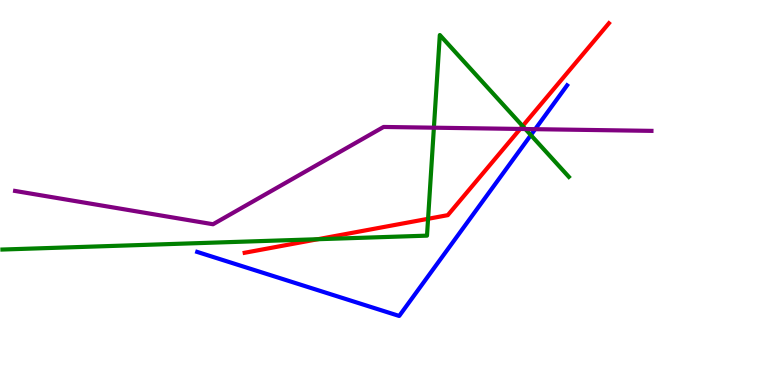[{'lines': ['blue', 'red'], 'intersections': []}, {'lines': ['green', 'red'], 'intersections': [{'x': 4.1, 'y': 3.79}, {'x': 5.52, 'y': 4.32}, {'x': 6.74, 'y': 6.73}]}, {'lines': ['purple', 'red'], 'intersections': [{'x': 6.71, 'y': 6.65}]}, {'lines': ['blue', 'green'], 'intersections': [{'x': 6.85, 'y': 6.49}]}, {'lines': ['blue', 'purple'], 'intersections': [{'x': 6.91, 'y': 6.64}]}, {'lines': ['green', 'purple'], 'intersections': [{'x': 5.6, 'y': 6.68}, {'x': 6.78, 'y': 6.65}]}]